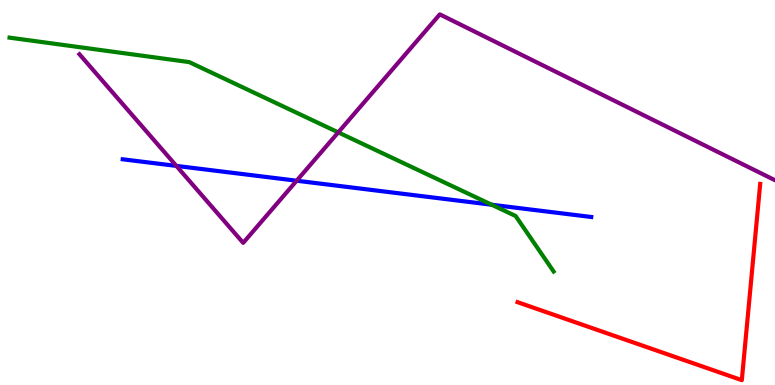[{'lines': ['blue', 'red'], 'intersections': []}, {'lines': ['green', 'red'], 'intersections': []}, {'lines': ['purple', 'red'], 'intersections': []}, {'lines': ['blue', 'green'], 'intersections': [{'x': 6.34, 'y': 4.68}]}, {'lines': ['blue', 'purple'], 'intersections': [{'x': 2.28, 'y': 5.69}, {'x': 3.83, 'y': 5.31}]}, {'lines': ['green', 'purple'], 'intersections': [{'x': 4.36, 'y': 6.56}]}]